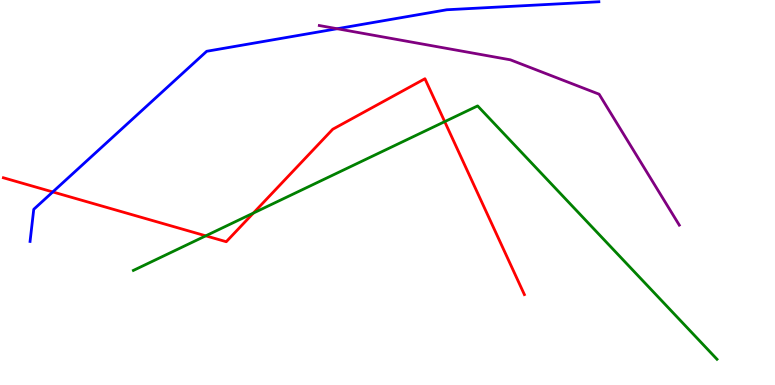[{'lines': ['blue', 'red'], 'intersections': [{'x': 0.681, 'y': 5.01}]}, {'lines': ['green', 'red'], 'intersections': [{'x': 2.65, 'y': 3.87}, {'x': 3.27, 'y': 4.47}, {'x': 5.74, 'y': 6.84}]}, {'lines': ['purple', 'red'], 'intersections': []}, {'lines': ['blue', 'green'], 'intersections': []}, {'lines': ['blue', 'purple'], 'intersections': [{'x': 4.35, 'y': 9.25}]}, {'lines': ['green', 'purple'], 'intersections': []}]